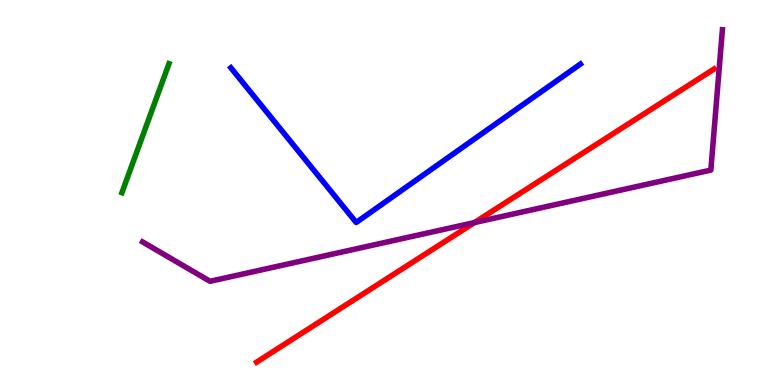[{'lines': ['blue', 'red'], 'intersections': []}, {'lines': ['green', 'red'], 'intersections': []}, {'lines': ['purple', 'red'], 'intersections': [{'x': 6.12, 'y': 4.22}]}, {'lines': ['blue', 'green'], 'intersections': []}, {'lines': ['blue', 'purple'], 'intersections': []}, {'lines': ['green', 'purple'], 'intersections': []}]